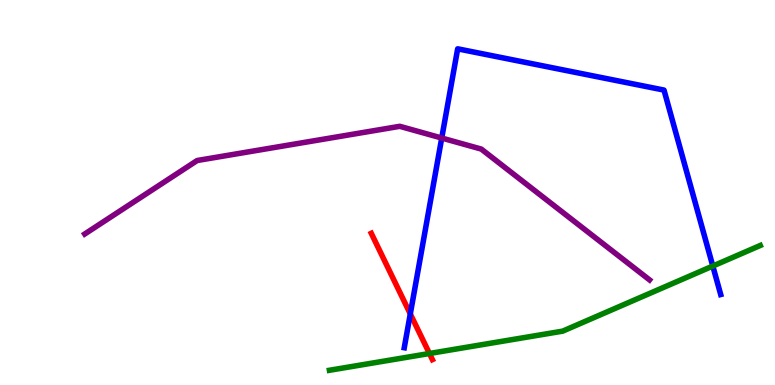[{'lines': ['blue', 'red'], 'intersections': [{'x': 5.29, 'y': 1.85}]}, {'lines': ['green', 'red'], 'intersections': [{'x': 5.54, 'y': 0.818}]}, {'lines': ['purple', 'red'], 'intersections': []}, {'lines': ['blue', 'green'], 'intersections': [{'x': 9.2, 'y': 3.09}]}, {'lines': ['blue', 'purple'], 'intersections': [{'x': 5.7, 'y': 6.41}]}, {'lines': ['green', 'purple'], 'intersections': []}]